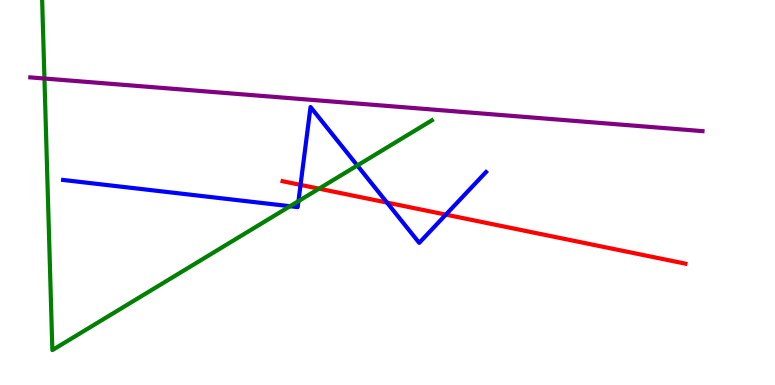[{'lines': ['blue', 'red'], 'intersections': [{'x': 3.88, 'y': 5.2}, {'x': 4.99, 'y': 4.74}, {'x': 5.75, 'y': 4.43}]}, {'lines': ['green', 'red'], 'intersections': [{'x': 4.12, 'y': 5.1}]}, {'lines': ['purple', 'red'], 'intersections': []}, {'lines': ['blue', 'green'], 'intersections': [{'x': 3.74, 'y': 4.64}, {'x': 3.85, 'y': 4.78}, {'x': 4.61, 'y': 5.7}]}, {'lines': ['blue', 'purple'], 'intersections': []}, {'lines': ['green', 'purple'], 'intersections': [{'x': 0.573, 'y': 7.96}]}]